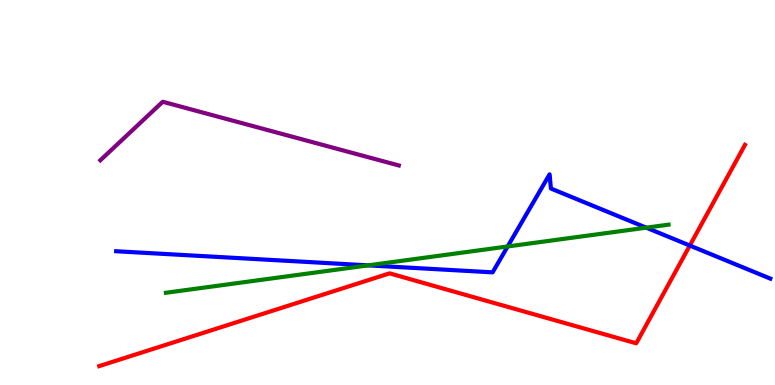[{'lines': ['blue', 'red'], 'intersections': [{'x': 8.9, 'y': 3.62}]}, {'lines': ['green', 'red'], 'intersections': []}, {'lines': ['purple', 'red'], 'intersections': []}, {'lines': ['blue', 'green'], 'intersections': [{'x': 4.75, 'y': 3.11}, {'x': 6.55, 'y': 3.6}, {'x': 8.34, 'y': 4.09}]}, {'lines': ['blue', 'purple'], 'intersections': []}, {'lines': ['green', 'purple'], 'intersections': []}]